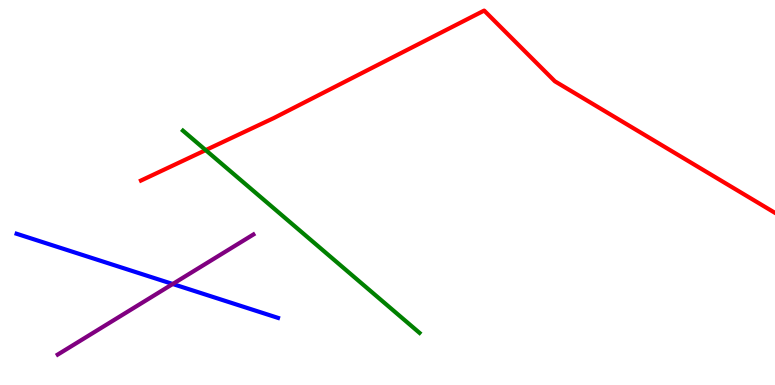[{'lines': ['blue', 'red'], 'intersections': []}, {'lines': ['green', 'red'], 'intersections': [{'x': 2.65, 'y': 6.1}]}, {'lines': ['purple', 'red'], 'intersections': []}, {'lines': ['blue', 'green'], 'intersections': []}, {'lines': ['blue', 'purple'], 'intersections': [{'x': 2.23, 'y': 2.62}]}, {'lines': ['green', 'purple'], 'intersections': []}]